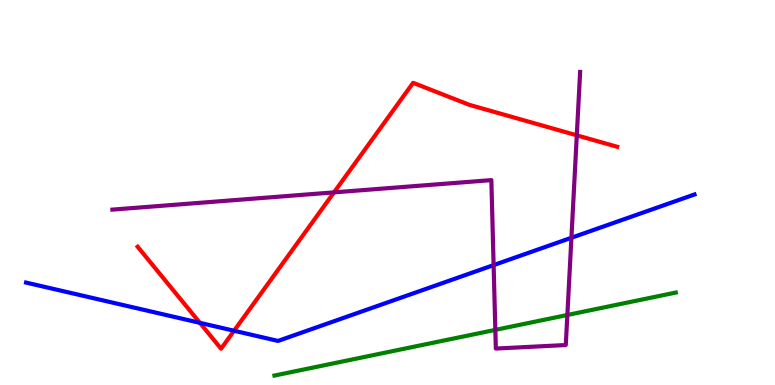[{'lines': ['blue', 'red'], 'intersections': [{'x': 2.58, 'y': 1.61}, {'x': 3.02, 'y': 1.41}]}, {'lines': ['green', 'red'], 'intersections': []}, {'lines': ['purple', 'red'], 'intersections': [{'x': 4.31, 'y': 5.0}, {'x': 7.44, 'y': 6.49}]}, {'lines': ['blue', 'green'], 'intersections': []}, {'lines': ['blue', 'purple'], 'intersections': [{'x': 6.37, 'y': 3.11}, {'x': 7.37, 'y': 3.82}]}, {'lines': ['green', 'purple'], 'intersections': [{'x': 6.39, 'y': 1.43}, {'x': 7.32, 'y': 1.82}]}]